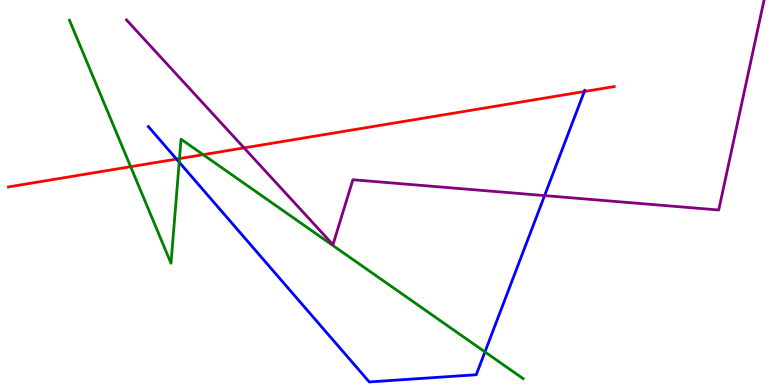[{'lines': ['blue', 'red'], 'intersections': [{'x': 2.28, 'y': 5.87}, {'x': 7.54, 'y': 7.62}]}, {'lines': ['green', 'red'], 'intersections': [{'x': 1.69, 'y': 5.67}, {'x': 2.32, 'y': 5.88}, {'x': 2.62, 'y': 5.98}]}, {'lines': ['purple', 'red'], 'intersections': [{'x': 3.15, 'y': 6.16}]}, {'lines': ['blue', 'green'], 'intersections': [{'x': 2.31, 'y': 5.79}, {'x': 6.26, 'y': 0.86}]}, {'lines': ['blue', 'purple'], 'intersections': [{'x': 7.03, 'y': 4.92}]}, {'lines': ['green', 'purple'], 'intersections': []}]